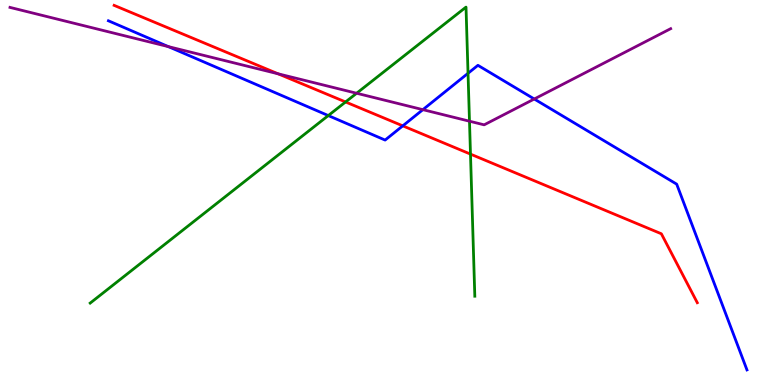[{'lines': ['blue', 'red'], 'intersections': [{'x': 5.2, 'y': 6.73}]}, {'lines': ['green', 'red'], 'intersections': [{'x': 4.46, 'y': 7.35}, {'x': 6.07, 'y': 6.0}]}, {'lines': ['purple', 'red'], 'intersections': [{'x': 3.59, 'y': 8.08}]}, {'lines': ['blue', 'green'], 'intersections': [{'x': 4.24, 'y': 7.0}, {'x': 6.04, 'y': 8.1}]}, {'lines': ['blue', 'purple'], 'intersections': [{'x': 2.17, 'y': 8.79}, {'x': 5.46, 'y': 7.15}, {'x': 6.89, 'y': 7.43}]}, {'lines': ['green', 'purple'], 'intersections': [{'x': 4.6, 'y': 7.58}, {'x': 6.06, 'y': 6.85}]}]